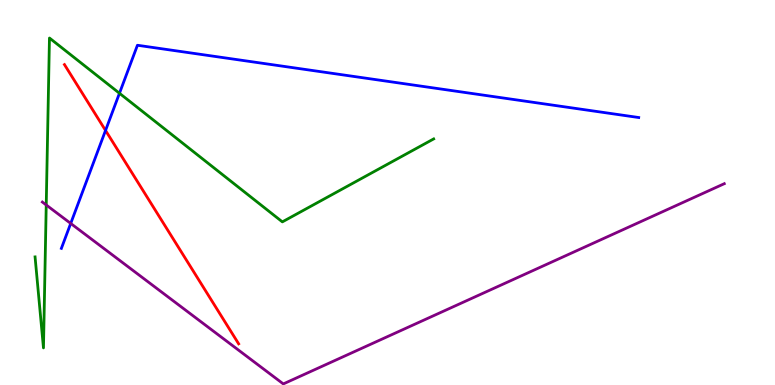[{'lines': ['blue', 'red'], 'intersections': [{'x': 1.36, 'y': 6.61}]}, {'lines': ['green', 'red'], 'intersections': []}, {'lines': ['purple', 'red'], 'intersections': []}, {'lines': ['blue', 'green'], 'intersections': [{'x': 1.54, 'y': 7.58}]}, {'lines': ['blue', 'purple'], 'intersections': [{'x': 0.912, 'y': 4.2}]}, {'lines': ['green', 'purple'], 'intersections': [{'x': 0.597, 'y': 4.68}]}]